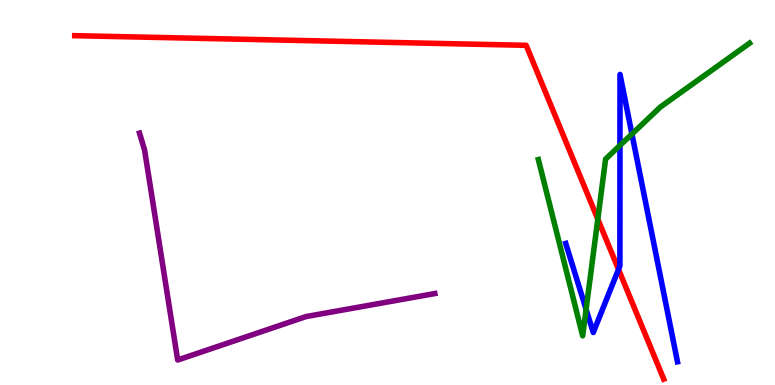[{'lines': ['blue', 'red'], 'intersections': [{'x': 7.98, 'y': 3.0}]}, {'lines': ['green', 'red'], 'intersections': [{'x': 7.71, 'y': 4.31}]}, {'lines': ['purple', 'red'], 'intersections': []}, {'lines': ['blue', 'green'], 'intersections': [{'x': 7.56, 'y': 1.97}, {'x': 8.0, 'y': 6.22}, {'x': 8.15, 'y': 6.52}]}, {'lines': ['blue', 'purple'], 'intersections': []}, {'lines': ['green', 'purple'], 'intersections': []}]